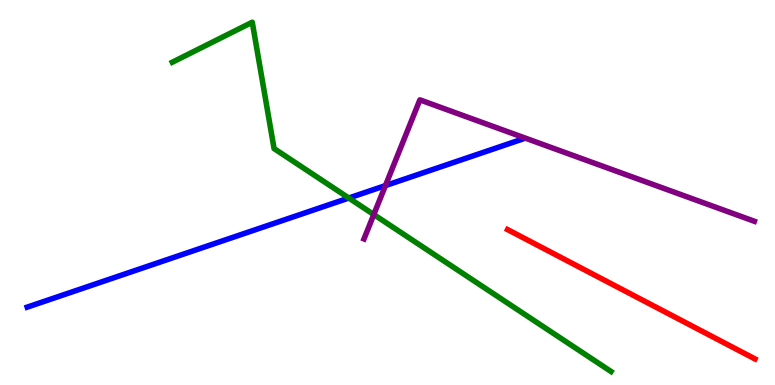[{'lines': ['blue', 'red'], 'intersections': []}, {'lines': ['green', 'red'], 'intersections': []}, {'lines': ['purple', 'red'], 'intersections': []}, {'lines': ['blue', 'green'], 'intersections': [{'x': 4.5, 'y': 4.86}]}, {'lines': ['blue', 'purple'], 'intersections': [{'x': 4.97, 'y': 5.18}]}, {'lines': ['green', 'purple'], 'intersections': [{'x': 4.82, 'y': 4.43}]}]